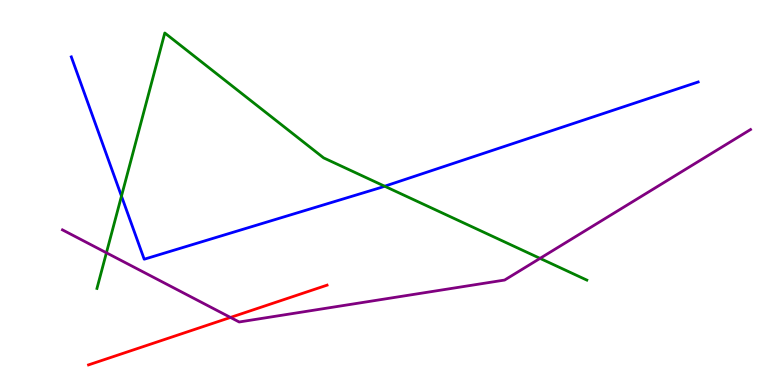[{'lines': ['blue', 'red'], 'intersections': []}, {'lines': ['green', 'red'], 'intersections': []}, {'lines': ['purple', 'red'], 'intersections': [{'x': 2.97, 'y': 1.75}]}, {'lines': ['blue', 'green'], 'intersections': [{'x': 1.57, 'y': 4.91}, {'x': 4.96, 'y': 5.16}]}, {'lines': ['blue', 'purple'], 'intersections': []}, {'lines': ['green', 'purple'], 'intersections': [{'x': 1.37, 'y': 3.43}, {'x': 6.97, 'y': 3.29}]}]